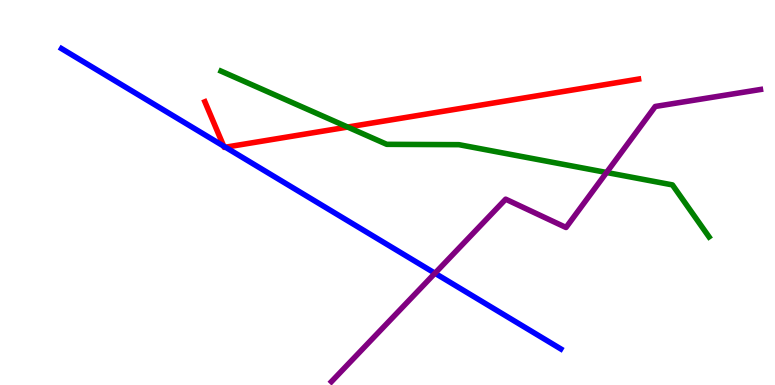[{'lines': ['blue', 'red'], 'intersections': [{'x': 2.89, 'y': 6.2}, {'x': 2.91, 'y': 6.18}]}, {'lines': ['green', 'red'], 'intersections': [{'x': 4.49, 'y': 6.7}]}, {'lines': ['purple', 'red'], 'intersections': []}, {'lines': ['blue', 'green'], 'intersections': []}, {'lines': ['blue', 'purple'], 'intersections': [{'x': 5.61, 'y': 2.9}]}, {'lines': ['green', 'purple'], 'intersections': [{'x': 7.83, 'y': 5.52}]}]